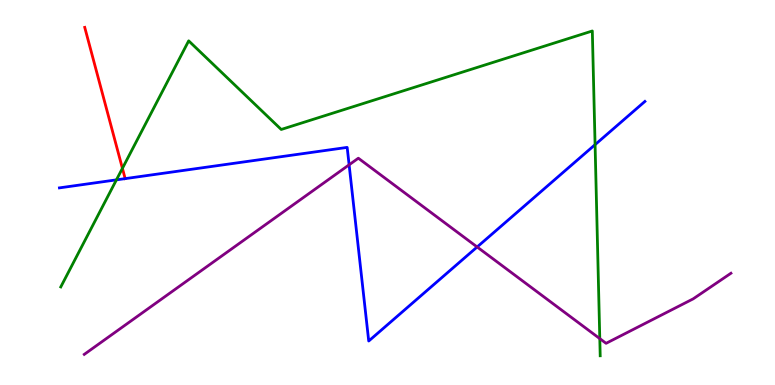[{'lines': ['blue', 'red'], 'intersections': [{'x': 1.62, 'y': 5.36}]}, {'lines': ['green', 'red'], 'intersections': [{'x': 1.58, 'y': 5.63}]}, {'lines': ['purple', 'red'], 'intersections': []}, {'lines': ['blue', 'green'], 'intersections': [{'x': 1.5, 'y': 5.33}, {'x': 7.68, 'y': 6.24}]}, {'lines': ['blue', 'purple'], 'intersections': [{'x': 4.5, 'y': 5.72}, {'x': 6.16, 'y': 3.59}]}, {'lines': ['green', 'purple'], 'intersections': [{'x': 7.74, 'y': 1.2}]}]